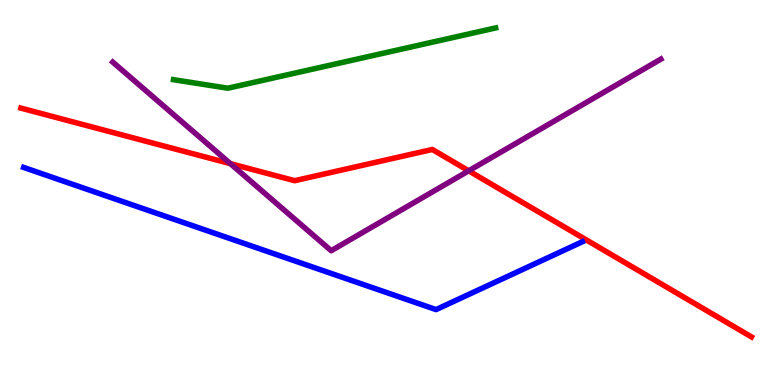[{'lines': ['blue', 'red'], 'intersections': []}, {'lines': ['green', 'red'], 'intersections': []}, {'lines': ['purple', 'red'], 'intersections': [{'x': 2.97, 'y': 5.75}, {'x': 6.05, 'y': 5.56}]}, {'lines': ['blue', 'green'], 'intersections': []}, {'lines': ['blue', 'purple'], 'intersections': []}, {'lines': ['green', 'purple'], 'intersections': []}]